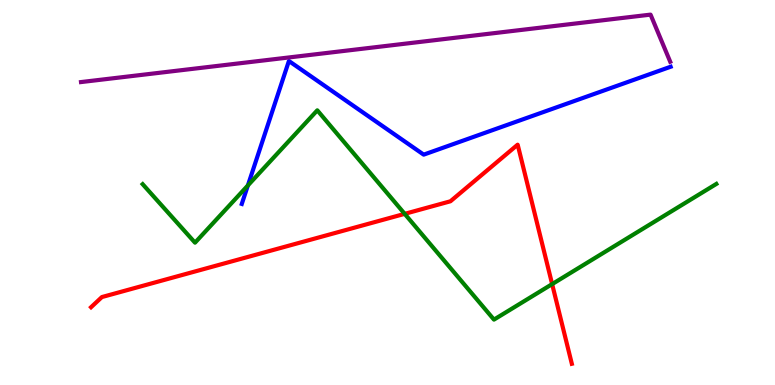[{'lines': ['blue', 'red'], 'intersections': []}, {'lines': ['green', 'red'], 'intersections': [{'x': 5.22, 'y': 4.45}, {'x': 7.12, 'y': 2.62}]}, {'lines': ['purple', 'red'], 'intersections': []}, {'lines': ['blue', 'green'], 'intersections': [{'x': 3.2, 'y': 5.18}]}, {'lines': ['blue', 'purple'], 'intersections': []}, {'lines': ['green', 'purple'], 'intersections': []}]